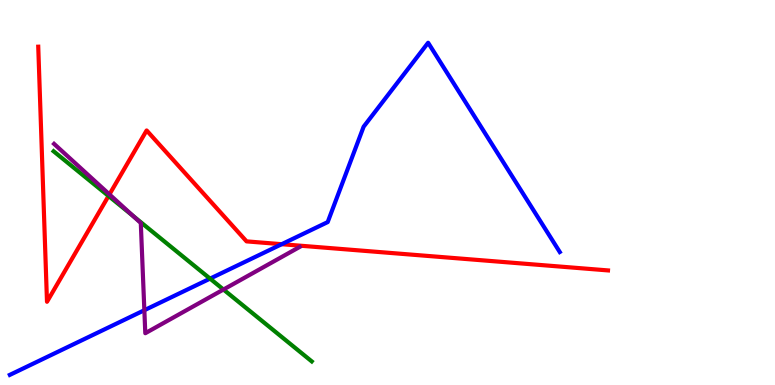[{'lines': ['blue', 'red'], 'intersections': [{'x': 3.63, 'y': 3.66}]}, {'lines': ['green', 'red'], 'intersections': [{'x': 1.4, 'y': 4.91}]}, {'lines': ['purple', 'red'], 'intersections': [{'x': 1.41, 'y': 4.95}]}, {'lines': ['blue', 'green'], 'intersections': [{'x': 2.71, 'y': 2.76}]}, {'lines': ['blue', 'purple'], 'intersections': [{'x': 1.86, 'y': 1.94}]}, {'lines': ['green', 'purple'], 'intersections': [{'x': 1.71, 'y': 4.39}, {'x': 2.88, 'y': 2.48}]}]